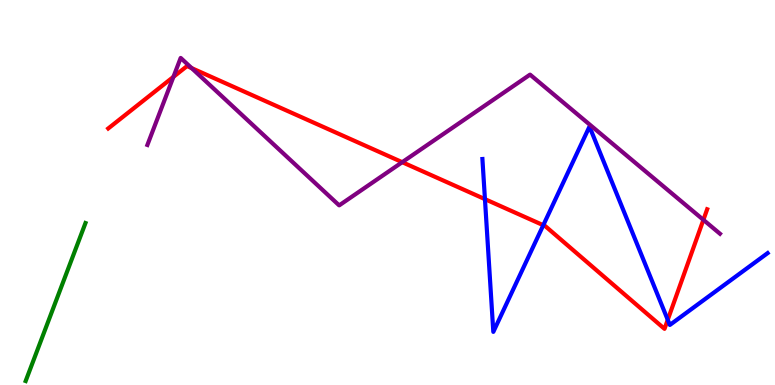[{'lines': ['blue', 'red'], 'intersections': [{'x': 6.26, 'y': 4.83}, {'x': 7.01, 'y': 4.15}, {'x': 8.62, 'y': 1.69}]}, {'lines': ['green', 'red'], 'intersections': []}, {'lines': ['purple', 'red'], 'intersections': [{'x': 2.24, 'y': 8.0}, {'x': 2.47, 'y': 8.23}, {'x': 5.19, 'y': 5.79}, {'x': 9.08, 'y': 4.29}]}, {'lines': ['blue', 'green'], 'intersections': []}, {'lines': ['blue', 'purple'], 'intersections': []}, {'lines': ['green', 'purple'], 'intersections': []}]